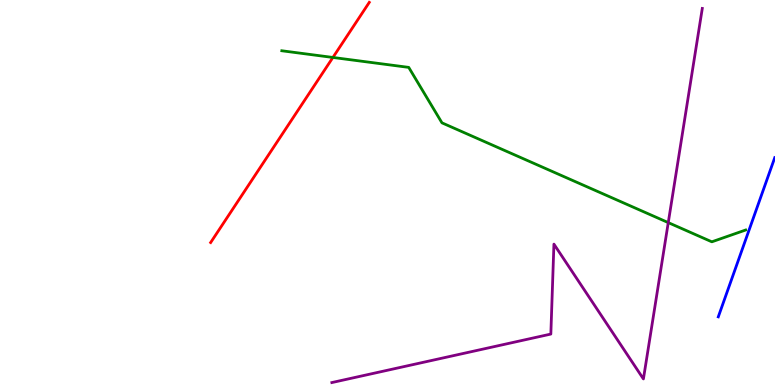[{'lines': ['blue', 'red'], 'intersections': []}, {'lines': ['green', 'red'], 'intersections': [{'x': 4.3, 'y': 8.51}]}, {'lines': ['purple', 'red'], 'intersections': []}, {'lines': ['blue', 'green'], 'intersections': []}, {'lines': ['blue', 'purple'], 'intersections': []}, {'lines': ['green', 'purple'], 'intersections': [{'x': 8.62, 'y': 4.22}]}]